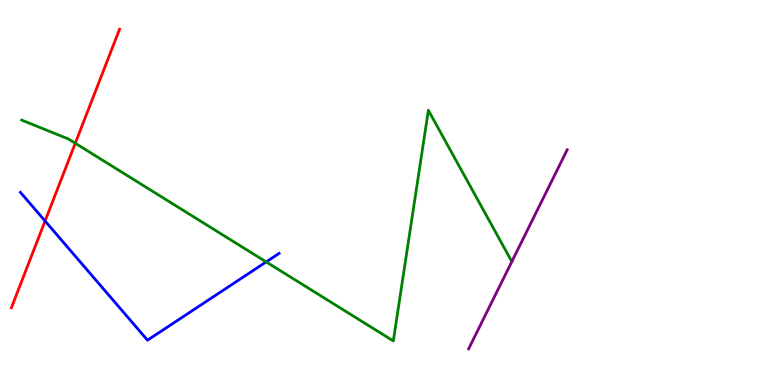[{'lines': ['blue', 'red'], 'intersections': [{'x': 0.582, 'y': 4.26}]}, {'lines': ['green', 'red'], 'intersections': [{'x': 0.971, 'y': 6.28}]}, {'lines': ['purple', 'red'], 'intersections': []}, {'lines': ['blue', 'green'], 'intersections': [{'x': 3.43, 'y': 3.2}]}, {'lines': ['blue', 'purple'], 'intersections': []}, {'lines': ['green', 'purple'], 'intersections': []}]